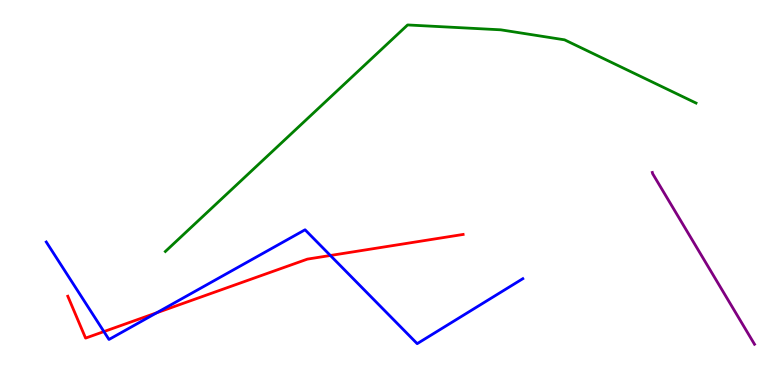[{'lines': ['blue', 'red'], 'intersections': [{'x': 1.34, 'y': 1.39}, {'x': 2.02, 'y': 1.88}, {'x': 4.26, 'y': 3.36}]}, {'lines': ['green', 'red'], 'intersections': []}, {'lines': ['purple', 'red'], 'intersections': []}, {'lines': ['blue', 'green'], 'intersections': []}, {'lines': ['blue', 'purple'], 'intersections': []}, {'lines': ['green', 'purple'], 'intersections': []}]